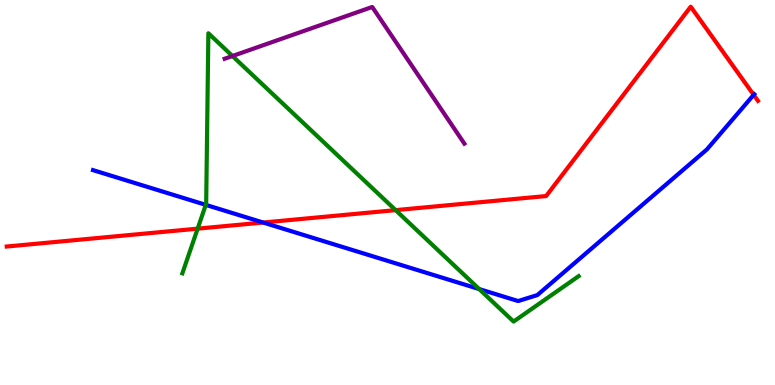[{'lines': ['blue', 'red'], 'intersections': [{'x': 3.4, 'y': 4.22}, {'x': 9.72, 'y': 7.54}]}, {'lines': ['green', 'red'], 'intersections': [{'x': 2.55, 'y': 4.06}, {'x': 5.1, 'y': 4.54}]}, {'lines': ['purple', 'red'], 'intersections': []}, {'lines': ['blue', 'green'], 'intersections': [{'x': 2.66, 'y': 4.68}, {'x': 6.18, 'y': 2.49}]}, {'lines': ['blue', 'purple'], 'intersections': []}, {'lines': ['green', 'purple'], 'intersections': [{'x': 3.0, 'y': 8.55}]}]